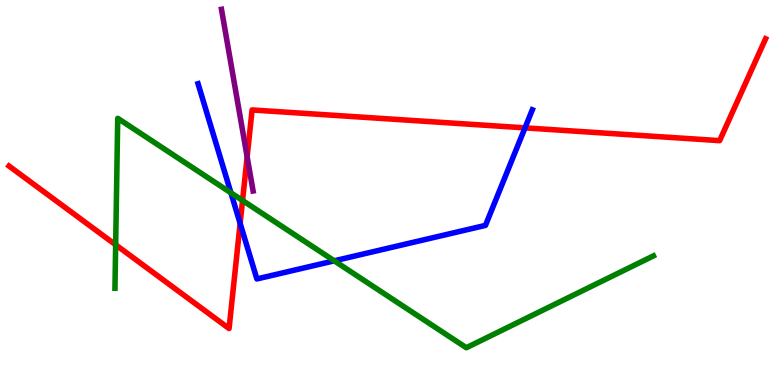[{'lines': ['blue', 'red'], 'intersections': [{'x': 3.1, 'y': 4.2}, {'x': 6.77, 'y': 6.68}]}, {'lines': ['green', 'red'], 'intersections': [{'x': 1.49, 'y': 3.64}, {'x': 3.13, 'y': 4.79}]}, {'lines': ['purple', 'red'], 'intersections': [{'x': 3.19, 'y': 5.93}]}, {'lines': ['blue', 'green'], 'intersections': [{'x': 2.98, 'y': 4.99}, {'x': 4.31, 'y': 3.23}]}, {'lines': ['blue', 'purple'], 'intersections': []}, {'lines': ['green', 'purple'], 'intersections': []}]